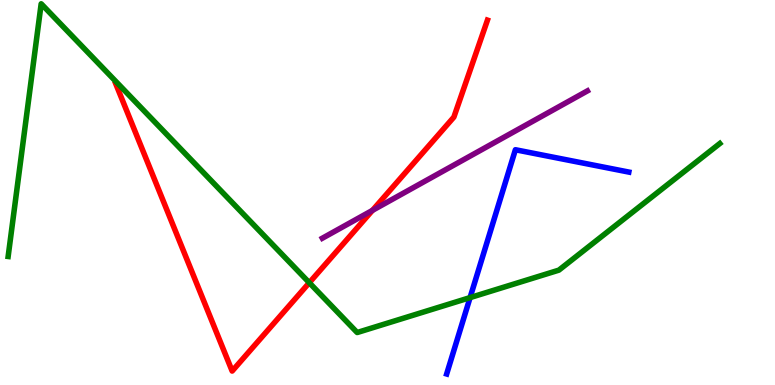[{'lines': ['blue', 'red'], 'intersections': []}, {'lines': ['green', 'red'], 'intersections': [{'x': 3.99, 'y': 2.66}]}, {'lines': ['purple', 'red'], 'intersections': [{'x': 4.81, 'y': 4.54}]}, {'lines': ['blue', 'green'], 'intersections': [{'x': 6.07, 'y': 2.27}]}, {'lines': ['blue', 'purple'], 'intersections': []}, {'lines': ['green', 'purple'], 'intersections': []}]